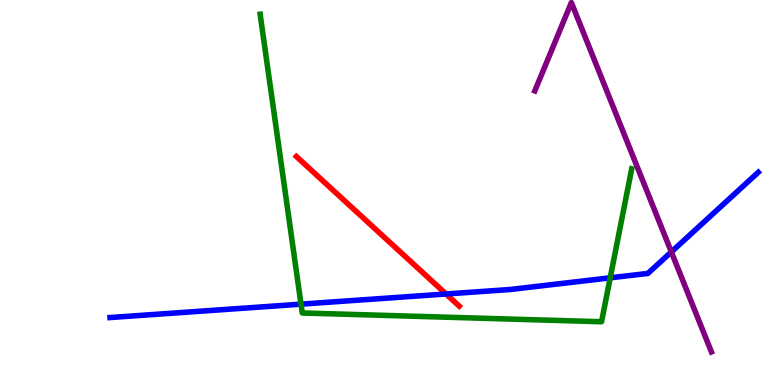[{'lines': ['blue', 'red'], 'intersections': [{'x': 5.76, 'y': 2.36}]}, {'lines': ['green', 'red'], 'intersections': []}, {'lines': ['purple', 'red'], 'intersections': []}, {'lines': ['blue', 'green'], 'intersections': [{'x': 3.88, 'y': 2.1}, {'x': 7.87, 'y': 2.78}]}, {'lines': ['blue', 'purple'], 'intersections': [{'x': 8.66, 'y': 3.46}]}, {'lines': ['green', 'purple'], 'intersections': []}]